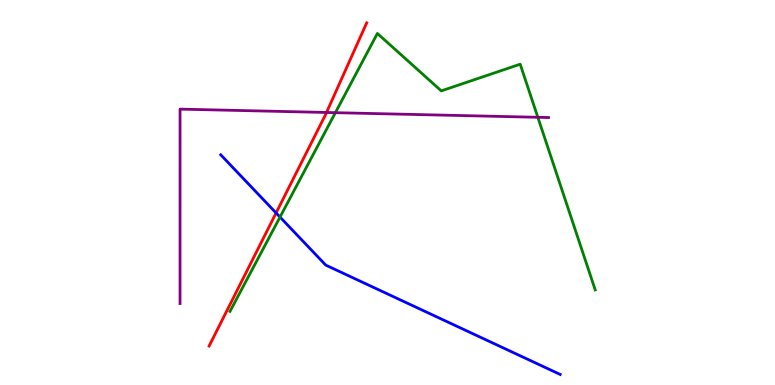[{'lines': ['blue', 'red'], 'intersections': [{'x': 3.56, 'y': 4.47}]}, {'lines': ['green', 'red'], 'intersections': []}, {'lines': ['purple', 'red'], 'intersections': [{'x': 4.21, 'y': 7.08}]}, {'lines': ['blue', 'green'], 'intersections': [{'x': 3.61, 'y': 4.36}]}, {'lines': ['blue', 'purple'], 'intersections': []}, {'lines': ['green', 'purple'], 'intersections': [{'x': 4.33, 'y': 7.07}, {'x': 6.94, 'y': 6.95}]}]